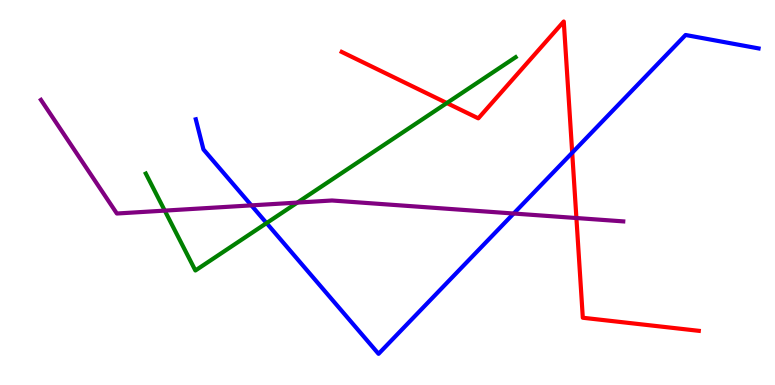[{'lines': ['blue', 'red'], 'intersections': [{'x': 7.38, 'y': 6.03}]}, {'lines': ['green', 'red'], 'intersections': [{'x': 5.77, 'y': 7.32}]}, {'lines': ['purple', 'red'], 'intersections': [{'x': 7.44, 'y': 4.34}]}, {'lines': ['blue', 'green'], 'intersections': [{'x': 3.44, 'y': 4.21}]}, {'lines': ['blue', 'purple'], 'intersections': [{'x': 3.24, 'y': 4.67}, {'x': 6.63, 'y': 4.45}]}, {'lines': ['green', 'purple'], 'intersections': [{'x': 2.13, 'y': 4.53}, {'x': 3.84, 'y': 4.74}]}]